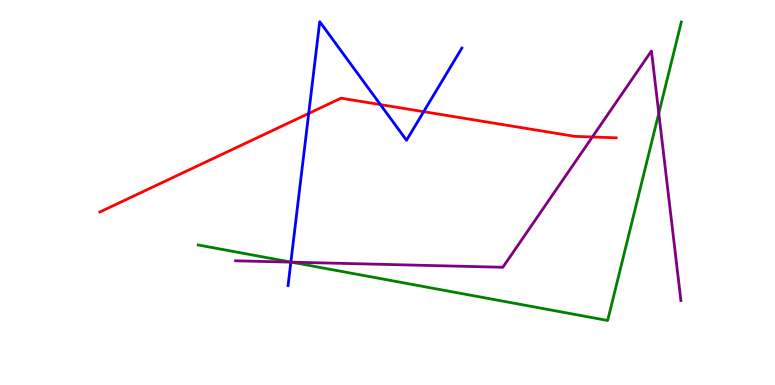[{'lines': ['blue', 'red'], 'intersections': [{'x': 3.98, 'y': 7.05}, {'x': 4.91, 'y': 7.28}, {'x': 5.47, 'y': 7.1}]}, {'lines': ['green', 'red'], 'intersections': []}, {'lines': ['purple', 'red'], 'intersections': [{'x': 7.64, 'y': 6.44}]}, {'lines': ['blue', 'green'], 'intersections': [{'x': 3.75, 'y': 3.19}]}, {'lines': ['blue', 'purple'], 'intersections': [{'x': 3.75, 'y': 3.19}]}, {'lines': ['green', 'purple'], 'intersections': [{'x': 3.76, 'y': 3.19}, {'x': 8.5, 'y': 7.06}]}]